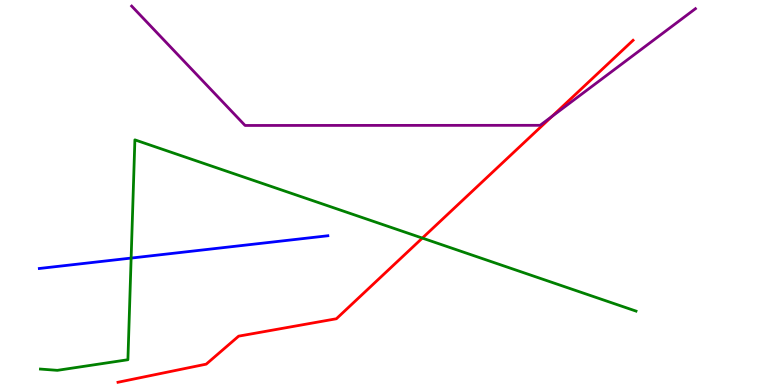[{'lines': ['blue', 'red'], 'intersections': []}, {'lines': ['green', 'red'], 'intersections': [{'x': 5.45, 'y': 3.82}]}, {'lines': ['purple', 'red'], 'intersections': [{'x': 7.12, 'y': 6.98}]}, {'lines': ['blue', 'green'], 'intersections': [{'x': 1.69, 'y': 3.3}]}, {'lines': ['blue', 'purple'], 'intersections': []}, {'lines': ['green', 'purple'], 'intersections': []}]